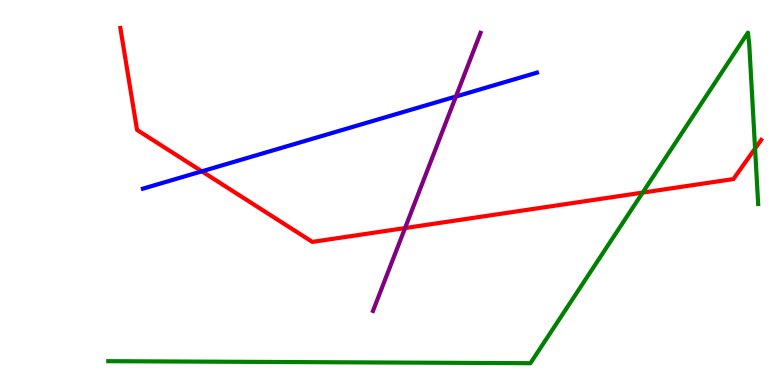[{'lines': ['blue', 'red'], 'intersections': [{'x': 2.6, 'y': 5.55}]}, {'lines': ['green', 'red'], 'intersections': [{'x': 8.29, 'y': 5.0}, {'x': 9.74, 'y': 6.14}]}, {'lines': ['purple', 'red'], 'intersections': [{'x': 5.23, 'y': 4.08}]}, {'lines': ['blue', 'green'], 'intersections': []}, {'lines': ['blue', 'purple'], 'intersections': [{'x': 5.88, 'y': 7.49}]}, {'lines': ['green', 'purple'], 'intersections': []}]